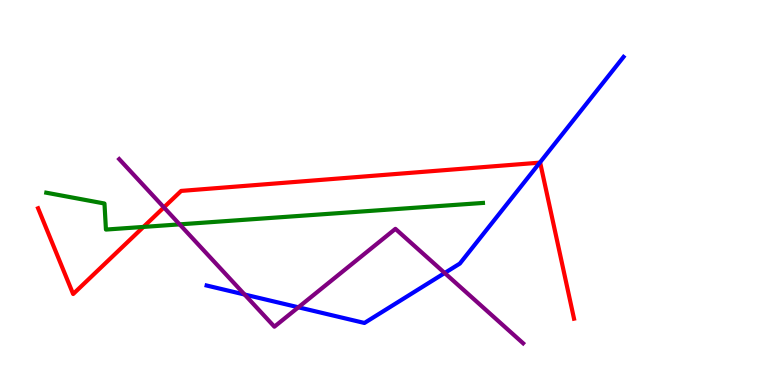[{'lines': ['blue', 'red'], 'intersections': [{'x': 6.97, 'y': 5.78}]}, {'lines': ['green', 'red'], 'intersections': [{'x': 1.85, 'y': 4.11}]}, {'lines': ['purple', 'red'], 'intersections': [{'x': 2.11, 'y': 4.61}]}, {'lines': ['blue', 'green'], 'intersections': []}, {'lines': ['blue', 'purple'], 'intersections': [{'x': 3.16, 'y': 2.35}, {'x': 3.85, 'y': 2.02}, {'x': 5.74, 'y': 2.91}]}, {'lines': ['green', 'purple'], 'intersections': [{'x': 2.32, 'y': 4.17}]}]